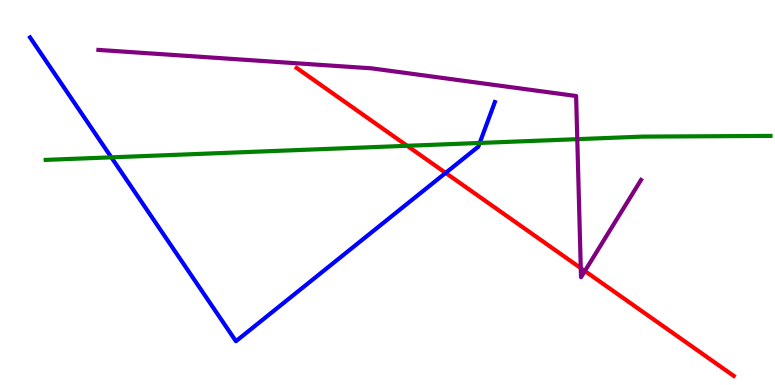[{'lines': ['blue', 'red'], 'intersections': [{'x': 5.75, 'y': 5.51}]}, {'lines': ['green', 'red'], 'intersections': [{'x': 5.25, 'y': 6.21}]}, {'lines': ['purple', 'red'], 'intersections': [{'x': 7.49, 'y': 3.04}, {'x': 7.55, 'y': 2.96}]}, {'lines': ['blue', 'green'], 'intersections': [{'x': 1.44, 'y': 5.91}, {'x': 6.19, 'y': 6.29}]}, {'lines': ['blue', 'purple'], 'intersections': []}, {'lines': ['green', 'purple'], 'intersections': [{'x': 7.45, 'y': 6.39}]}]